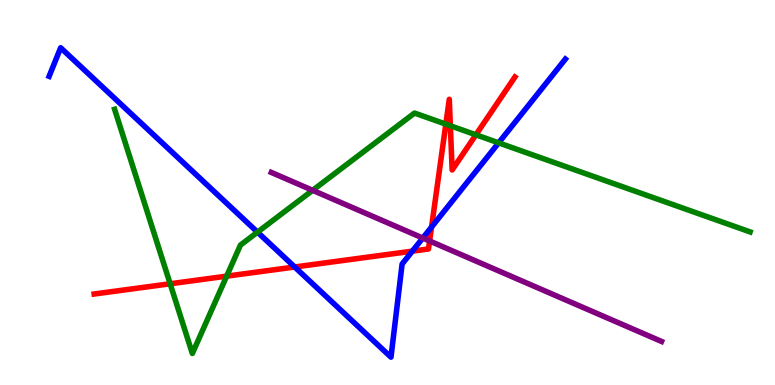[{'lines': ['blue', 'red'], 'intersections': [{'x': 3.8, 'y': 3.07}, {'x': 5.32, 'y': 3.48}, {'x': 5.57, 'y': 4.1}]}, {'lines': ['green', 'red'], 'intersections': [{'x': 2.2, 'y': 2.63}, {'x': 2.92, 'y': 2.83}, {'x': 5.75, 'y': 6.78}, {'x': 5.81, 'y': 6.73}, {'x': 6.14, 'y': 6.5}]}, {'lines': ['purple', 'red'], 'intersections': [{'x': 5.54, 'y': 3.74}]}, {'lines': ['blue', 'green'], 'intersections': [{'x': 3.32, 'y': 3.97}, {'x': 6.43, 'y': 6.29}]}, {'lines': ['blue', 'purple'], 'intersections': [{'x': 5.46, 'y': 3.82}]}, {'lines': ['green', 'purple'], 'intersections': [{'x': 4.03, 'y': 5.06}]}]